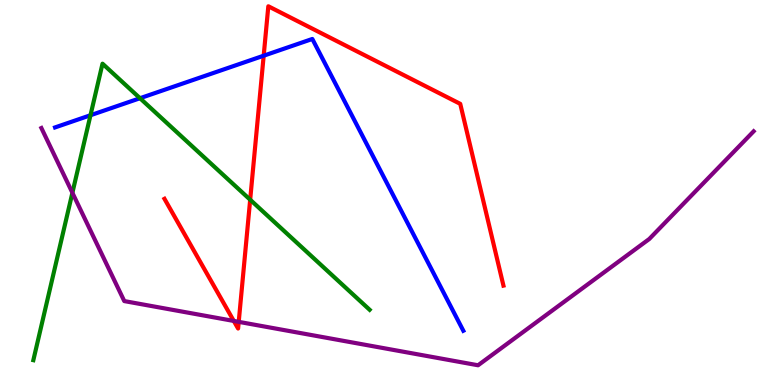[{'lines': ['blue', 'red'], 'intersections': [{'x': 3.4, 'y': 8.55}]}, {'lines': ['green', 'red'], 'intersections': [{'x': 3.23, 'y': 4.81}]}, {'lines': ['purple', 'red'], 'intersections': [{'x': 3.02, 'y': 1.66}, {'x': 3.08, 'y': 1.64}]}, {'lines': ['blue', 'green'], 'intersections': [{'x': 1.17, 'y': 7.01}, {'x': 1.81, 'y': 7.45}]}, {'lines': ['blue', 'purple'], 'intersections': []}, {'lines': ['green', 'purple'], 'intersections': [{'x': 0.934, 'y': 4.99}]}]